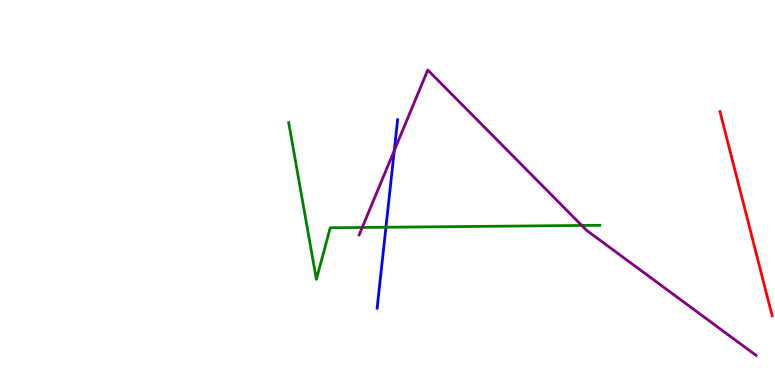[{'lines': ['blue', 'red'], 'intersections': []}, {'lines': ['green', 'red'], 'intersections': []}, {'lines': ['purple', 'red'], 'intersections': []}, {'lines': ['blue', 'green'], 'intersections': [{'x': 4.98, 'y': 4.1}]}, {'lines': ['blue', 'purple'], 'intersections': [{'x': 5.09, 'y': 6.09}]}, {'lines': ['green', 'purple'], 'intersections': [{'x': 4.67, 'y': 4.09}, {'x': 7.51, 'y': 4.14}]}]